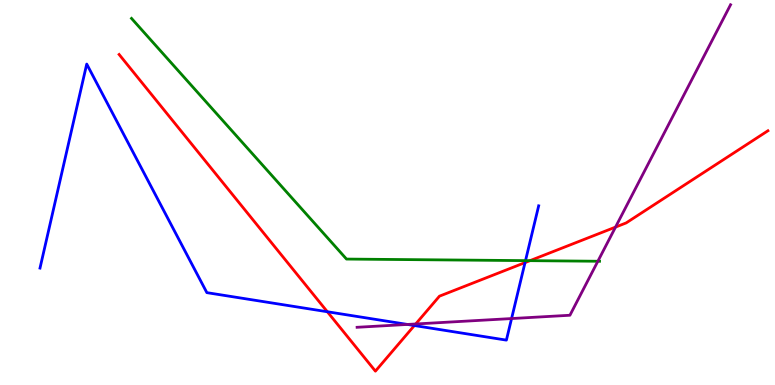[{'lines': ['blue', 'red'], 'intersections': [{'x': 4.22, 'y': 1.9}, {'x': 5.35, 'y': 1.54}, {'x': 6.77, 'y': 3.18}]}, {'lines': ['green', 'red'], 'intersections': [{'x': 6.84, 'y': 3.23}]}, {'lines': ['purple', 'red'], 'intersections': [{'x': 5.36, 'y': 1.59}, {'x': 7.94, 'y': 4.1}]}, {'lines': ['blue', 'green'], 'intersections': [{'x': 6.78, 'y': 3.23}]}, {'lines': ['blue', 'purple'], 'intersections': [{'x': 5.26, 'y': 1.57}, {'x': 6.6, 'y': 1.73}]}, {'lines': ['green', 'purple'], 'intersections': [{'x': 7.71, 'y': 3.21}]}]